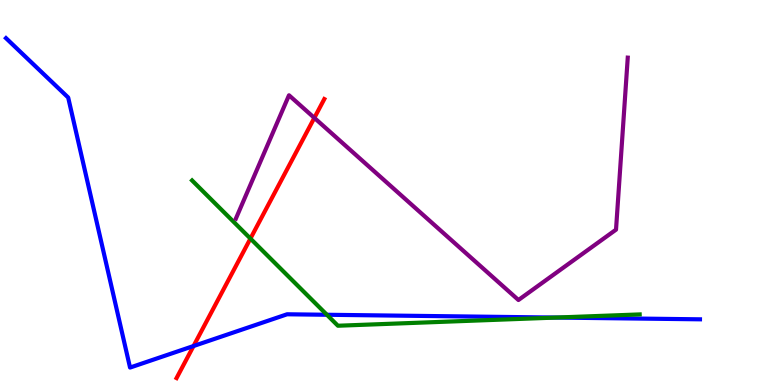[{'lines': ['blue', 'red'], 'intersections': [{'x': 2.5, 'y': 1.01}]}, {'lines': ['green', 'red'], 'intersections': [{'x': 3.23, 'y': 3.8}]}, {'lines': ['purple', 'red'], 'intersections': [{'x': 4.06, 'y': 6.94}]}, {'lines': ['blue', 'green'], 'intersections': [{'x': 4.22, 'y': 1.82}, {'x': 7.17, 'y': 1.75}]}, {'lines': ['blue', 'purple'], 'intersections': []}, {'lines': ['green', 'purple'], 'intersections': []}]